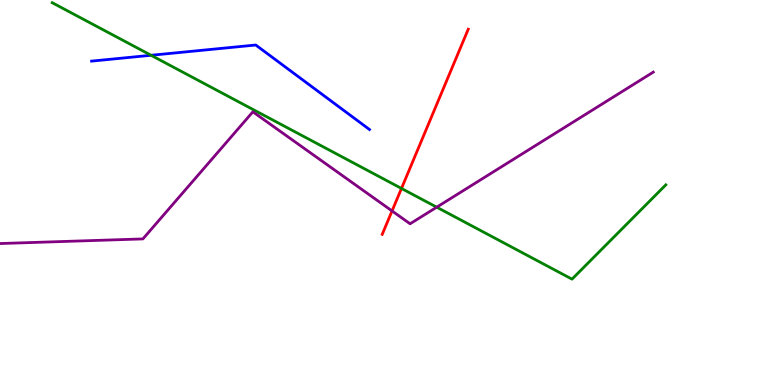[{'lines': ['blue', 'red'], 'intersections': []}, {'lines': ['green', 'red'], 'intersections': [{'x': 5.18, 'y': 5.11}]}, {'lines': ['purple', 'red'], 'intersections': [{'x': 5.06, 'y': 4.52}]}, {'lines': ['blue', 'green'], 'intersections': [{'x': 1.95, 'y': 8.56}]}, {'lines': ['blue', 'purple'], 'intersections': []}, {'lines': ['green', 'purple'], 'intersections': [{'x': 5.63, 'y': 4.62}]}]